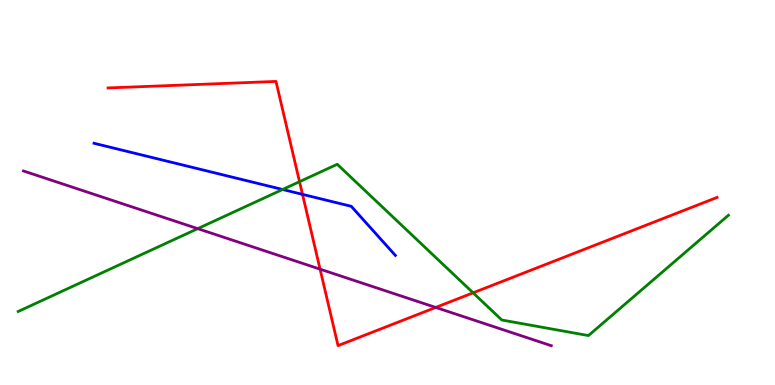[{'lines': ['blue', 'red'], 'intersections': [{'x': 3.9, 'y': 4.95}]}, {'lines': ['green', 'red'], 'intersections': [{'x': 3.86, 'y': 5.28}, {'x': 6.1, 'y': 2.39}]}, {'lines': ['purple', 'red'], 'intersections': [{'x': 4.13, 'y': 3.01}, {'x': 5.62, 'y': 2.01}]}, {'lines': ['blue', 'green'], 'intersections': [{'x': 3.65, 'y': 5.08}]}, {'lines': ['blue', 'purple'], 'intersections': []}, {'lines': ['green', 'purple'], 'intersections': [{'x': 2.55, 'y': 4.06}]}]